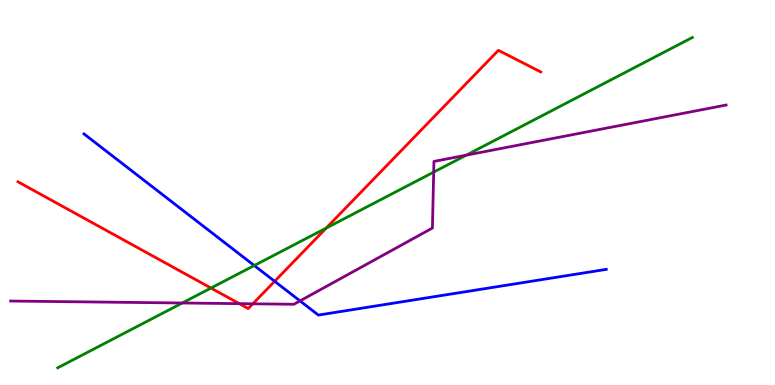[{'lines': ['blue', 'red'], 'intersections': [{'x': 3.54, 'y': 2.69}]}, {'lines': ['green', 'red'], 'intersections': [{'x': 2.72, 'y': 2.52}, {'x': 4.21, 'y': 4.08}]}, {'lines': ['purple', 'red'], 'intersections': [{'x': 3.09, 'y': 2.11}, {'x': 3.26, 'y': 2.11}]}, {'lines': ['blue', 'green'], 'intersections': [{'x': 3.28, 'y': 3.1}]}, {'lines': ['blue', 'purple'], 'intersections': [{'x': 3.87, 'y': 2.18}]}, {'lines': ['green', 'purple'], 'intersections': [{'x': 2.35, 'y': 2.13}, {'x': 5.6, 'y': 5.53}, {'x': 6.02, 'y': 5.97}]}]